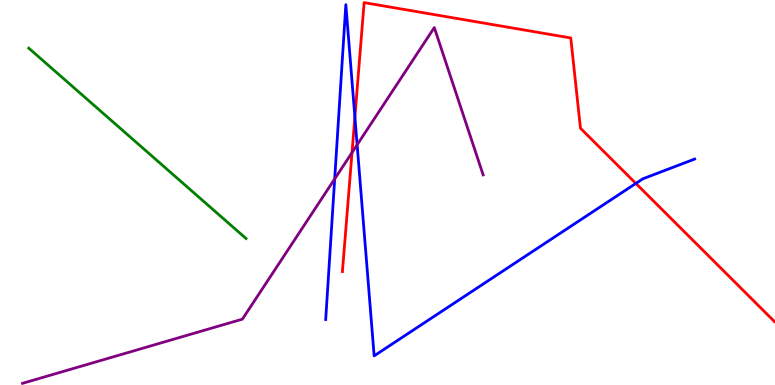[{'lines': ['blue', 'red'], 'intersections': [{'x': 4.58, 'y': 6.96}, {'x': 8.2, 'y': 5.24}]}, {'lines': ['green', 'red'], 'intersections': []}, {'lines': ['purple', 'red'], 'intersections': [{'x': 4.54, 'y': 6.04}]}, {'lines': ['blue', 'green'], 'intersections': []}, {'lines': ['blue', 'purple'], 'intersections': [{'x': 4.32, 'y': 5.35}, {'x': 4.61, 'y': 6.24}]}, {'lines': ['green', 'purple'], 'intersections': []}]